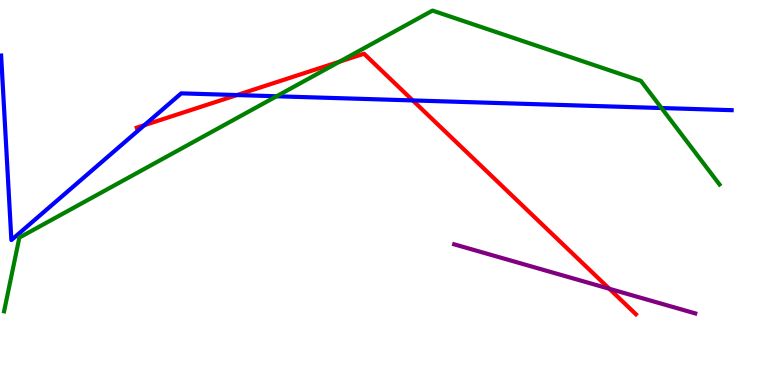[{'lines': ['blue', 'red'], 'intersections': [{'x': 1.86, 'y': 6.75}, {'x': 3.06, 'y': 7.53}, {'x': 5.33, 'y': 7.39}]}, {'lines': ['green', 'red'], 'intersections': [{'x': 4.38, 'y': 8.4}]}, {'lines': ['purple', 'red'], 'intersections': [{'x': 7.86, 'y': 2.5}]}, {'lines': ['blue', 'green'], 'intersections': [{'x': 3.57, 'y': 7.5}, {'x': 8.54, 'y': 7.19}]}, {'lines': ['blue', 'purple'], 'intersections': []}, {'lines': ['green', 'purple'], 'intersections': []}]